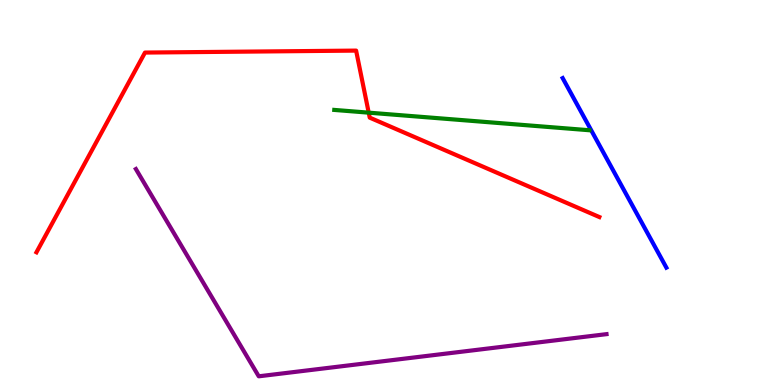[{'lines': ['blue', 'red'], 'intersections': []}, {'lines': ['green', 'red'], 'intersections': [{'x': 4.76, 'y': 7.07}]}, {'lines': ['purple', 'red'], 'intersections': []}, {'lines': ['blue', 'green'], 'intersections': []}, {'lines': ['blue', 'purple'], 'intersections': []}, {'lines': ['green', 'purple'], 'intersections': []}]